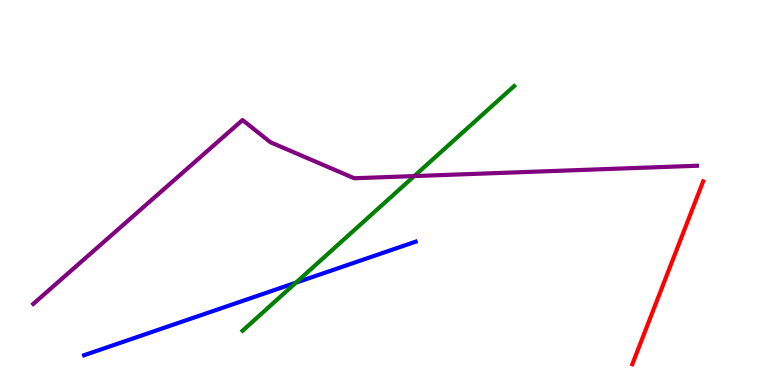[{'lines': ['blue', 'red'], 'intersections': []}, {'lines': ['green', 'red'], 'intersections': []}, {'lines': ['purple', 'red'], 'intersections': []}, {'lines': ['blue', 'green'], 'intersections': [{'x': 3.82, 'y': 2.66}]}, {'lines': ['blue', 'purple'], 'intersections': []}, {'lines': ['green', 'purple'], 'intersections': [{'x': 5.35, 'y': 5.43}]}]